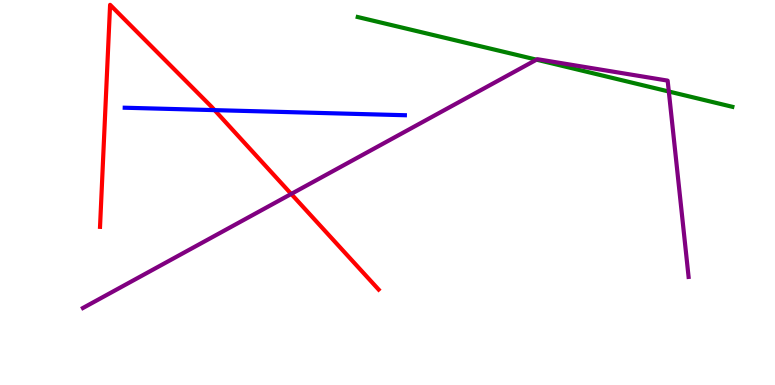[{'lines': ['blue', 'red'], 'intersections': [{'x': 2.77, 'y': 7.14}]}, {'lines': ['green', 'red'], 'intersections': []}, {'lines': ['purple', 'red'], 'intersections': [{'x': 3.76, 'y': 4.96}]}, {'lines': ['blue', 'green'], 'intersections': []}, {'lines': ['blue', 'purple'], 'intersections': []}, {'lines': ['green', 'purple'], 'intersections': [{'x': 6.92, 'y': 8.45}, {'x': 8.63, 'y': 7.62}]}]